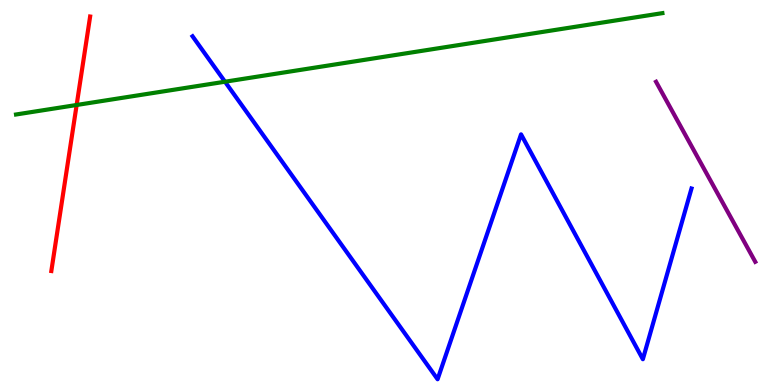[{'lines': ['blue', 'red'], 'intersections': []}, {'lines': ['green', 'red'], 'intersections': [{'x': 0.989, 'y': 7.27}]}, {'lines': ['purple', 'red'], 'intersections': []}, {'lines': ['blue', 'green'], 'intersections': [{'x': 2.9, 'y': 7.88}]}, {'lines': ['blue', 'purple'], 'intersections': []}, {'lines': ['green', 'purple'], 'intersections': []}]